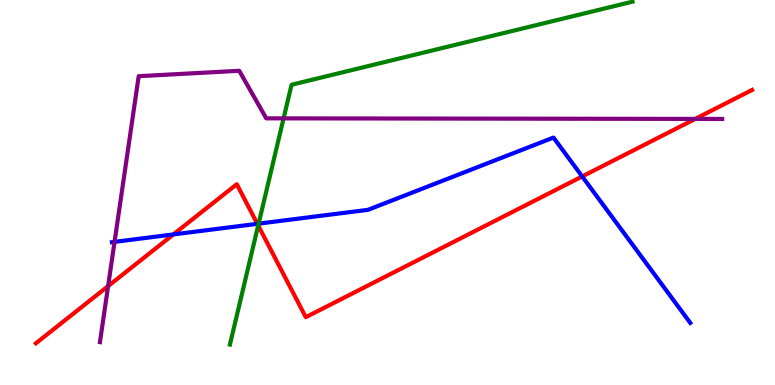[{'lines': ['blue', 'red'], 'intersections': [{'x': 2.24, 'y': 3.91}, {'x': 3.32, 'y': 4.19}, {'x': 7.51, 'y': 5.42}]}, {'lines': ['green', 'red'], 'intersections': [{'x': 3.33, 'y': 4.14}]}, {'lines': ['purple', 'red'], 'intersections': [{'x': 1.39, 'y': 2.57}, {'x': 8.97, 'y': 6.91}]}, {'lines': ['blue', 'green'], 'intersections': [{'x': 3.34, 'y': 4.19}]}, {'lines': ['blue', 'purple'], 'intersections': [{'x': 1.48, 'y': 3.72}]}, {'lines': ['green', 'purple'], 'intersections': [{'x': 3.66, 'y': 6.93}]}]